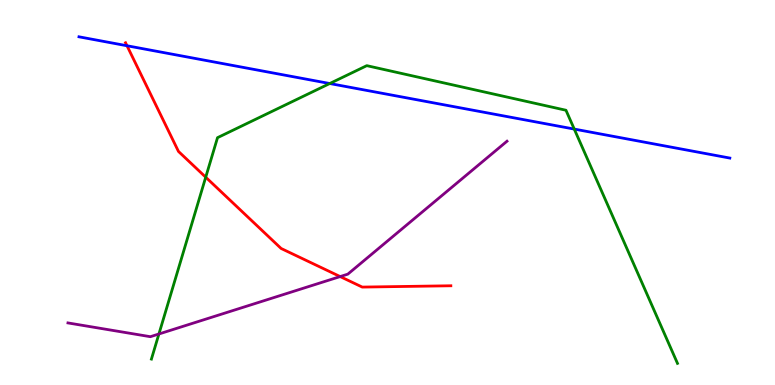[{'lines': ['blue', 'red'], 'intersections': [{'x': 1.64, 'y': 8.81}]}, {'lines': ['green', 'red'], 'intersections': [{'x': 2.65, 'y': 5.4}]}, {'lines': ['purple', 'red'], 'intersections': [{'x': 4.39, 'y': 2.82}]}, {'lines': ['blue', 'green'], 'intersections': [{'x': 4.25, 'y': 7.83}, {'x': 7.41, 'y': 6.65}]}, {'lines': ['blue', 'purple'], 'intersections': []}, {'lines': ['green', 'purple'], 'intersections': [{'x': 2.05, 'y': 1.33}]}]